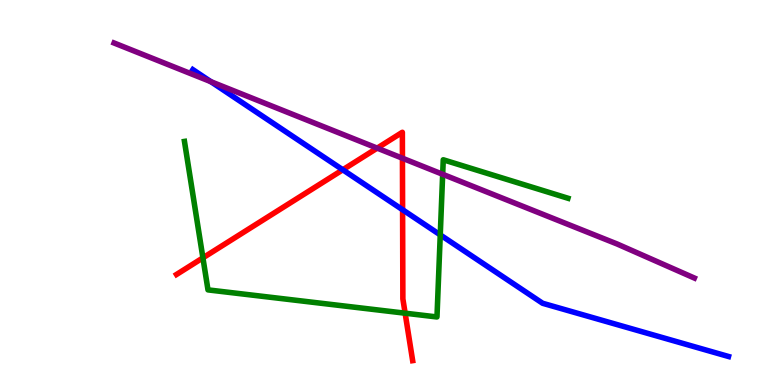[{'lines': ['blue', 'red'], 'intersections': [{'x': 4.42, 'y': 5.59}, {'x': 5.19, 'y': 4.55}]}, {'lines': ['green', 'red'], 'intersections': [{'x': 2.62, 'y': 3.3}, {'x': 5.23, 'y': 1.87}]}, {'lines': ['purple', 'red'], 'intersections': [{'x': 4.87, 'y': 6.15}, {'x': 5.19, 'y': 5.89}]}, {'lines': ['blue', 'green'], 'intersections': [{'x': 5.68, 'y': 3.9}]}, {'lines': ['blue', 'purple'], 'intersections': [{'x': 2.72, 'y': 7.88}]}, {'lines': ['green', 'purple'], 'intersections': [{'x': 5.71, 'y': 5.47}]}]